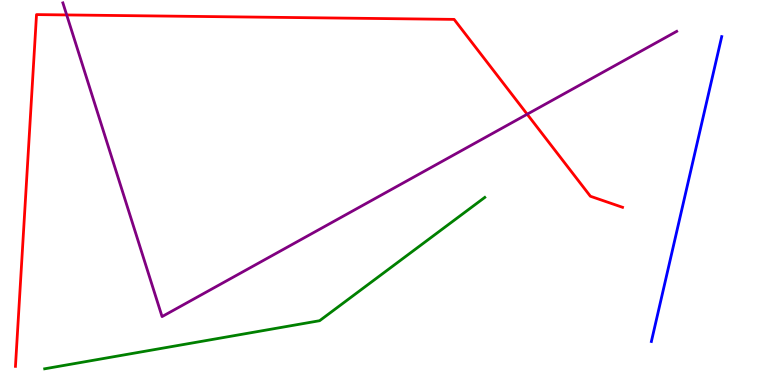[{'lines': ['blue', 'red'], 'intersections': []}, {'lines': ['green', 'red'], 'intersections': []}, {'lines': ['purple', 'red'], 'intersections': [{'x': 0.86, 'y': 9.61}, {'x': 6.8, 'y': 7.03}]}, {'lines': ['blue', 'green'], 'intersections': []}, {'lines': ['blue', 'purple'], 'intersections': []}, {'lines': ['green', 'purple'], 'intersections': []}]